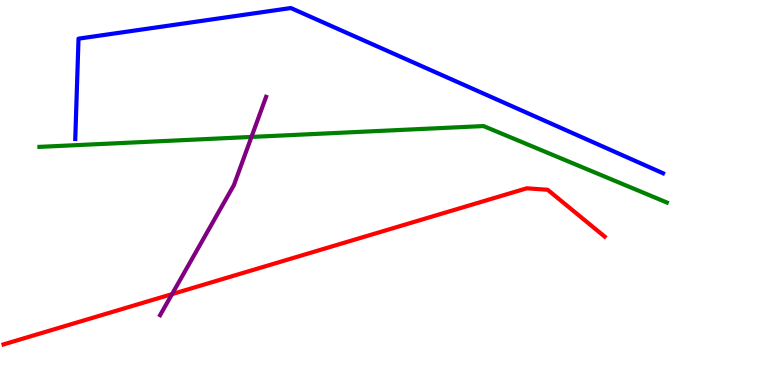[{'lines': ['blue', 'red'], 'intersections': []}, {'lines': ['green', 'red'], 'intersections': []}, {'lines': ['purple', 'red'], 'intersections': [{'x': 2.22, 'y': 2.36}]}, {'lines': ['blue', 'green'], 'intersections': []}, {'lines': ['blue', 'purple'], 'intersections': []}, {'lines': ['green', 'purple'], 'intersections': [{'x': 3.24, 'y': 6.44}]}]